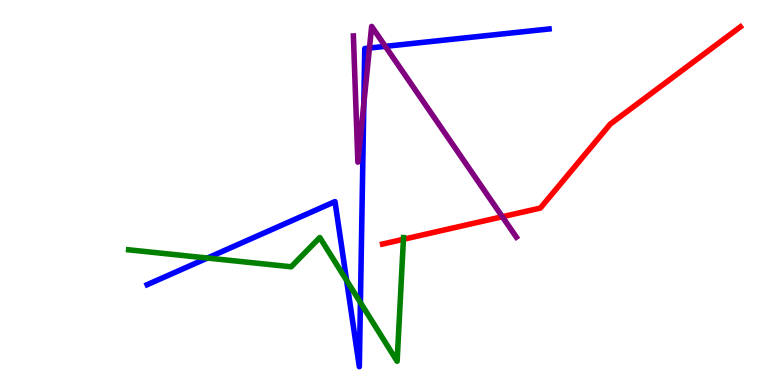[{'lines': ['blue', 'red'], 'intersections': []}, {'lines': ['green', 'red'], 'intersections': [{'x': 5.21, 'y': 3.78}]}, {'lines': ['purple', 'red'], 'intersections': [{'x': 6.48, 'y': 4.37}]}, {'lines': ['blue', 'green'], 'intersections': [{'x': 2.68, 'y': 3.3}, {'x': 4.47, 'y': 2.72}, {'x': 4.65, 'y': 2.14}]}, {'lines': ['blue', 'purple'], 'intersections': [{'x': 4.69, 'y': 7.31}, {'x': 4.77, 'y': 8.75}, {'x': 4.97, 'y': 8.8}]}, {'lines': ['green', 'purple'], 'intersections': []}]